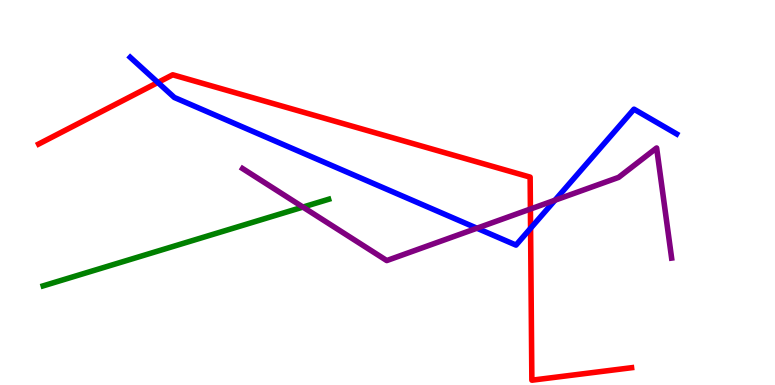[{'lines': ['blue', 'red'], 'intersections': [{'x': 2.04, 'y': 7.86}, {'x': 6.85, 'y': 4.07}]}, {'lines': ['green', 'red'], 'intersections': []}, {'lines': ['purple', 'red'], 'intersections': [{'x': 6.84, 'y': 4.57}]}, {'lines': ['blue', 'green'], 'intersections': []}, {'lines': ['blue', 'purple'], 'intersections': [{'x': 6.15, 'y': 4.07}, {'x': 7.16, 'y': 4.8}]}, {'lines': ['green', 'purple'], 'intersections': [{'x': 3.91, 'y': 4.62}]}]